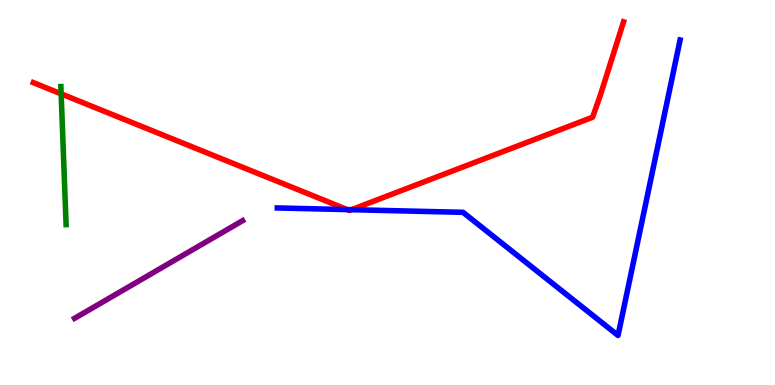[{'lines': ['blue', 'red'], 'intersections': [{'x': 4.48, 'y': 4.56}, {'x': 4.54, 'y': 4.55}]}, {'lines': ['green', 'red'], 'intersections': [{'x': 0.789, 'y': 7.56}]}, {'lines': ['purple', 'red'], 'intersections': []}, {'lines': ['blue', 'green'], 'intersections': []}, {'lines': ['blue', 'purple'], 'intersections': []}, {'lines': ['green', 'purple'], 'intersections': []}]